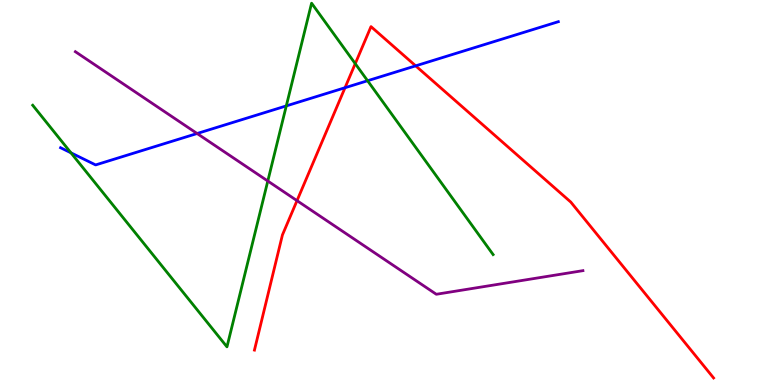[{'lines': ['blue', 'red'], 'intersections': [{'x': 4.45, 'y': 7.72}, {'x': 5.36, 'y': 8.29}]}, {'lines': ['green', 'red'], 'intersections': [{'x': 4.58, 'y': 8.35}]}, {'lines': ['purple', 'red'], 'intersections': [{'x': 3.83, 'y': 4.79}]}, {'lines': ['blue', 'green'], 'intersections': [{'x': 0.916, 'y': 6.03}, {'x': 3.69, 'y': 7.25}, {'x': 4.74, 'y': 7.9}]}, {'lines': ['blue', 'purple'], 'intersections': [{'x': 2.54, 'y': 6.53}]}, {'lines': ['green', 'purple'], 'intersections': [{'x': 3.46, 'y': 5.3}]}]